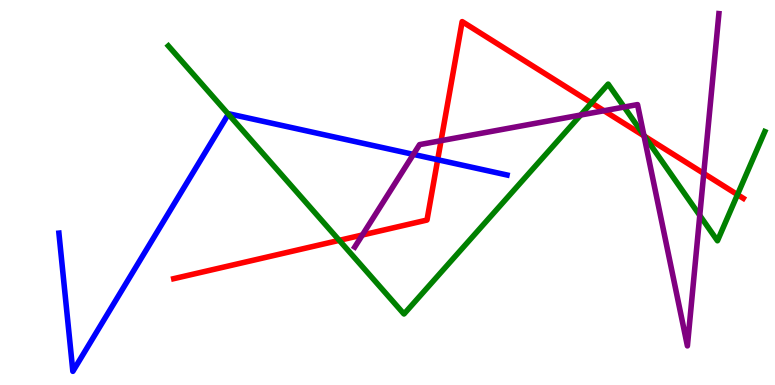[{'lines': ['blue', 'red'], 'intersections': [{'x': 5.65, 'y': 5.85}]}, {'lines': ['green', 'red'], 'intersections': [{'x': 4.38, 'y': 3.76}, {'x': 7.63, 'y': 7.33}, {'x': 8.32, 'y': 6.46}, {'x': 9.52, 'y': 4.94}]}, {'lines': ['purple', 'red'], 'intersections': [{'x': 4.68, 'y': 3.9}, {'x': 5.69, 'y': 6.35}, {'x': 7.79, 'y': 7.12}, {'x': 8.31, 'y': 6.47}, {'x': 9.08, 'y': 5.49}]}, {'lines': ['blue', 'green'], 'intersections': [{'x': 2.95, 'y': 7.03}]}, {'lines': ['blue', 'purple'], 'intersections': [{'x': 5.33, 'y': 5.99}]}, {'lines': ['green', 'purple'], 'intersections': [{'x': 7.49, 'y': 7.01}, {'x': 8.05, 'y': 7.22}, {'x': 8.31, 'y': 6.49}, {'x': 9.03, 'y': 4.4}]}]